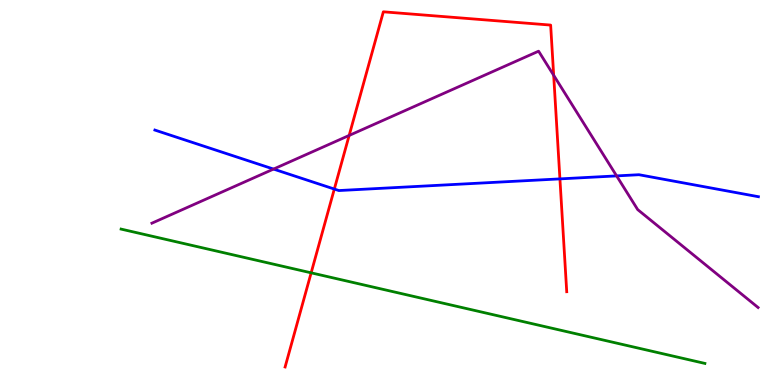[{'lines': ['blue', 'red'], 'intersections': [{'x': 4.31, 'y': 5.09}, {'x': 7.22, 'y': 5.35}]}, {'lines': ['green', 'red'], 'intersections': [{'x': 4.01, 'y': 2.91}]}, {'lines': ['purple', 'red'], 'intersections': [{'x': 4.51, 'y': 6.48}, {'x': 7.14, 'y': 8.04}]}, {'lines': ['blue', 'green'], 'intersections': []}, {'lines': ['blue', 'purple'], 'intersections': [{'x': 3.53, 'y': 5.61}, {'x': 7.96, 'y': 5.43}]}, {'lines': ['green', 'purple'], 'intersections': []}]